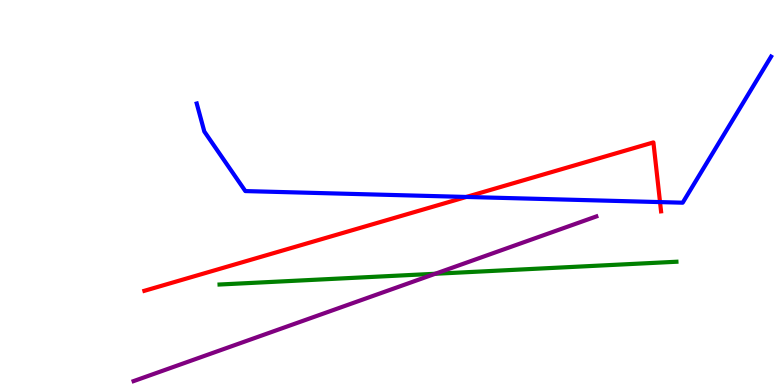[{'lines': ['blue', 'red'], 'intersections': [{'x': 6.02, 'y': 4.88}, {'x': 8.52, 'y': 4.75}]}, {'lines': ['green', 'red'], 'intersections': []}, {'lines': ['purple', 'red'], 'intersections': []}, {'lines': ['blue', 'green'], 'intersections': []}, {'lines': ['blue', 'purple'], 'intersections': []}, {'lines': ['green', 'purple'], 'intersections': [{'x': 5.62, 'y': 2.89}]}]